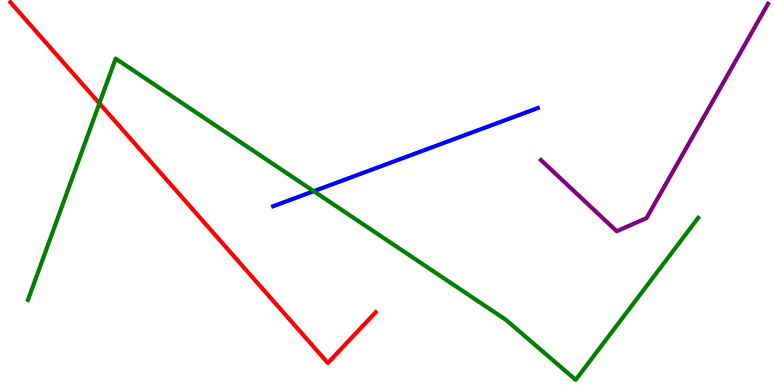[{'lines': ['blue', 'red'], 'intersections': []}, {'lines': ['green', 'red'], 'intersections': [{'x': 1.28, 'y': 7.32}]}, {'lines': ['purple', 'red'], 'intersections': []}, {'lines': ['blue', 'green'], 'intersections': [{'x': 4.05, 'y': 5.03}]}, {'lines': ['blue', 'purple'], 'intersections': []}, {'lines': ['green', 'purple'], 'intersections': []}]